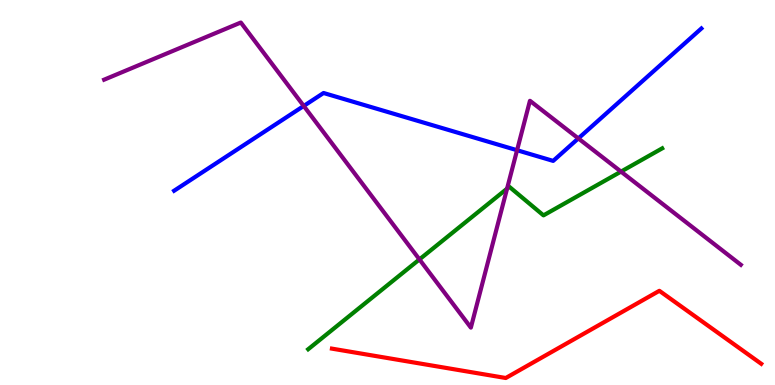[{'lines': ['blue', 'red'], 'intersections': []}, {'lines': ['green', 'red'], 'intersections': []}, {'lines': ['purple', 'red'], 'intersections': []}, {'lines': ['blue', 'green'], 'intersections': []}, {'lines': ['blue', 'purple'], 'intersections': [{'x': 3.92, 'y': 7.25}, {'x': 6.67, 'y': 6.1}, {'x': 7.46, 'y': 6.4}]}, {'lines': ['green', 'purple'], 'intersections': [{'x': 5.41, 'y': 3.26}, {'x': 6.54, 'y': 5.1}, {'x': 8.01, 'y': 5.54}]}]